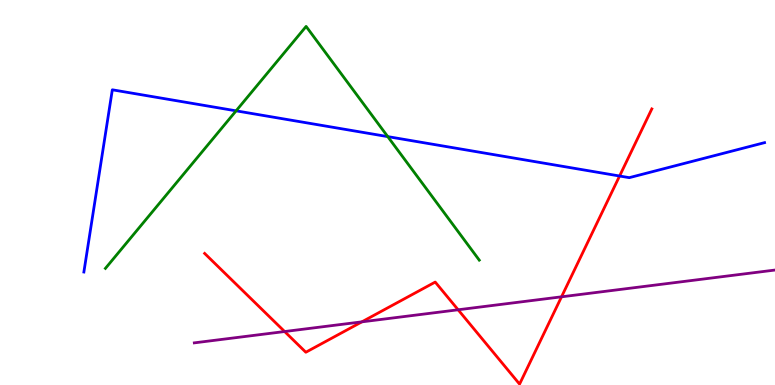[{'lines': ['blue', 'red'], 'intersections': [{'x': 7.99, 'y': 5.43}]}, {'lines': ['green', 'red'], 'intersections': []}, {'lines': ['purple', 'red'], 'intersections': [{'x': 3.67, 'y': 1.39}, {'x': 4.67, 'y': 1.64}, {'x': 5.91, 'y': 1.95}, {'x': 7.25, 'y': 2.29}]}, {'lines': ['blue', 'green'], 'intersections': [{'x': 3.05, 'y': 7.12}, {'x': 5.0, 'y': 6.45}]}, {'lines': ['blue', 'purple'], 'intersections': []}, {'lines': ['green', 'purple'], 'intersections': []}]